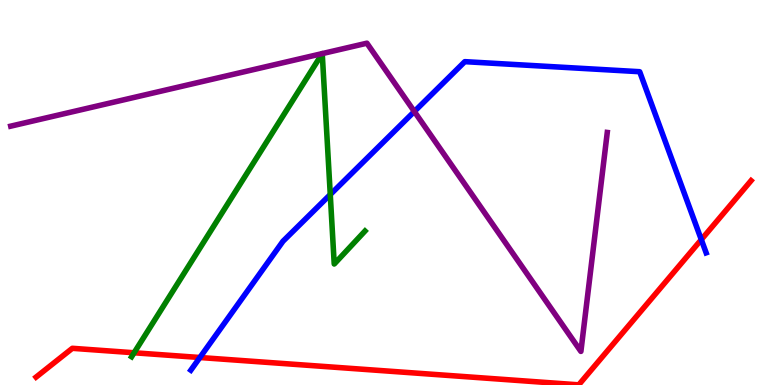[{'lines': ['blue', 'red'], 'intersections': [{'x': 2.58, 'y': 0.714}, {'x': 9.05, 'y': 3.78}]}, {'lines': ['green', 'red'], 'intersections': [{'x': 1.73, 'y': 0.837}]}, {'lines': ['purple', 'red'], 'intersections': []}, {'lines': ['blue', 'green'], 'intersections': [{'x': 4.26, 'y': 4.95}]}, {'lines': ['blue', 'purple'], 'intersections': [{'x': 5.35, 'y': 7.1}]}, {'lines': ['green', 'purple'], 'intersections': [{'x': 4.16, 'y': 8.61}, {'x': 4.16, 'y': 8.61}]}]